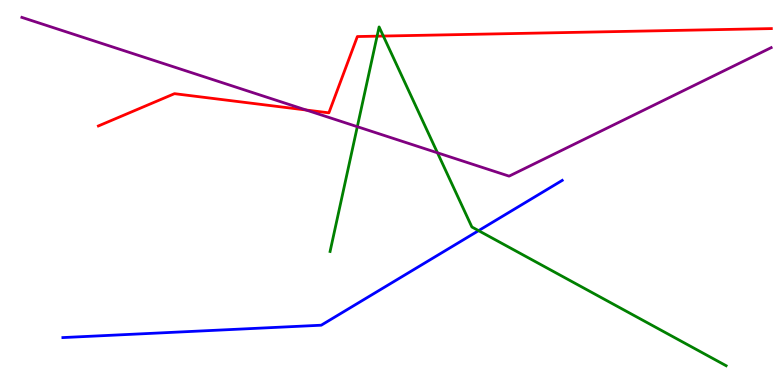[{'lines': ['blue', 'red'], 'intersections': []}, {'lines': ['green', 'red'], 'intersections': [{'x': 4.87, 'y': 9.06}, {'x': 4.95, 'y': 9.06}]}, {'lines': ['purple', 'red'], 'intersections': [{'x': 3.95, 'y': 7.14}]}, {'lines': ['blue', 'green'], 'intersections': [{'x': 6.18, 'y': 4.01}]}, {'lines': ['blue', 'purple'], 'intersections': []}, {'lines': ['green', 'purple'], 'intersections': [{'x': 4.61, 'y': 6.71}, {'x': 5.64, 'y': 6.03}]}]